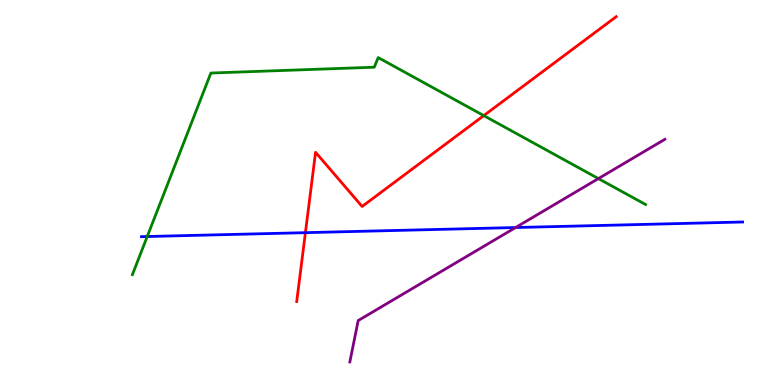[{'lines': ['blue', 'red'], 'intersections': [{'x': 3.94, 'y': 3.96}]}, {'lines': ['green', 'red'], 'intersections': [{'x': 6.24, 'y': 7.0}]}, {'lines': ['purple', 'red'], 'intersections': []}, {'lines': ['blue', 'green'], 'intersections': [{'x': 1.9, 'y': 3.86}]}, {'lines': ['blue', 'purple'], 'intersections': [{'x': 6.65, 'y': 4.09}]}, {'lines': ['green', 'purple'], 'intersections': [{'x': 7.72, 'y': 5.36}]}]